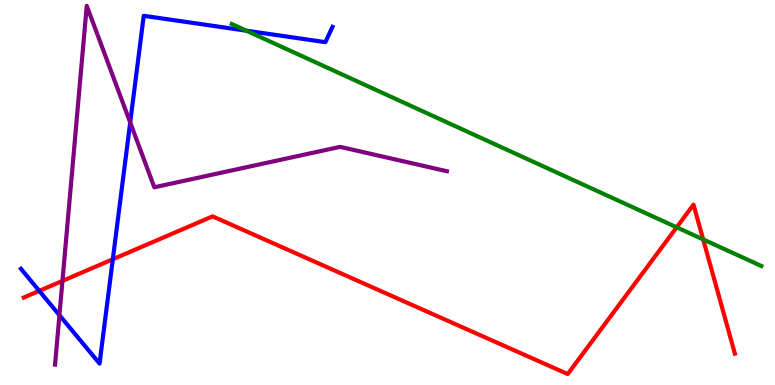[{'lines': ['blue', 'red'], 'intersections': [{'x': 0.507, 'y': 2.45}, {'x': 1.46, 'y': 3.27}]}, {'lines': ['green', 'red'], 'intersections': [{'x': 8.73, 'y': 4.1}, {'x': 9.07, 'y': 3.78}]}, {'lines': ['purple', 'red'], 'intersections': [{'x': 0.806, 'y': 2.7}]}, {'lines': ['blue', 'green'], 'intersections': [{'x': 3.18, 'y': 9.2}]}, {'lines': ['blue', 'purple'], 'intersections': [{'x': 0.767, 'y': 1.81}, {'x': 1.68, 'y': 6.82}]}, {'lines': ['green', 'purple'], 'intersections': []}]